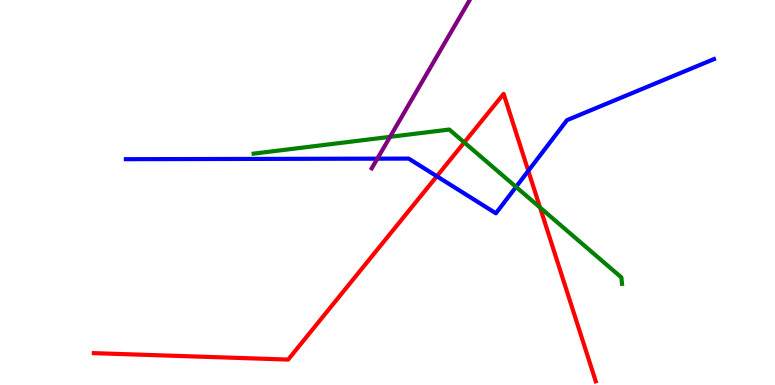[{'lines': ['blue', 'red'], 'intersections': [{'x': 5.64, 'y': 5.42}, {'x': 6.82, 'y': 5.56}]}, {'lines': ['green', 'red'], 'intersections': [{'x': 5.99, 'y': 6.3}, {'x': 6.97, 'y': 4.61}]}, {'lines': ['purple', 'red'], 'intersections': []}, {'lines': ['blue', 'green'], 'intersections': [{'x': 6.66, 'y': 5.15}]}, {'lines': ['blue', 'purple'], 'intersections': [{'x': 4.87, 'y': 5.88}]}, {'lines': ['green', 'purple'], 'intersections': [{'x': 5.03, 'y': 6.45}]}]